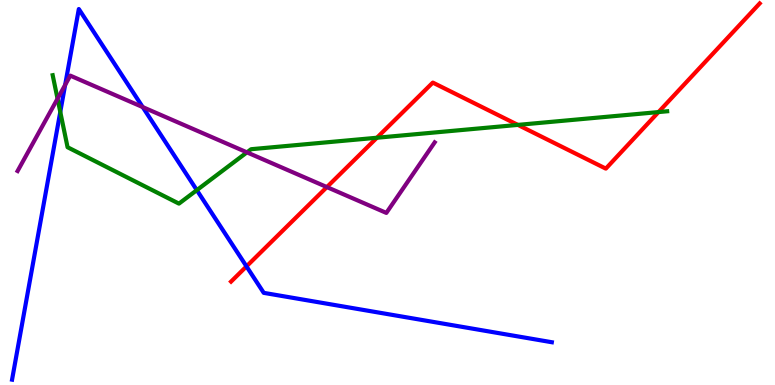[{'lines': ['blue', 'red'], 'intersections': [{'x': 3.18, 'y': 3.08}]}, {'lines': ['green', 'red'], 'intersections': [{'x': 4.86, 'y': 6.42}, {'x': 6.68, 'y': 6.76}, {'x': 8.5, 'y': 7.09}]}, {'lines': ['purple', 'red'], 'intersections': [{'x': 4.22, 'y': 5.14}]}, {'lines': ['blue', 'green'], 'intersections': [{'x': 0.778, 'y': 7.09}, {'x': 2.54, 'y': 5.06}]}, {'lines': ['blue', 'purple'], 'intersections': [{'x': 0.841, 'y': 7.79}, {'x': 1.84, 'y': 7.22}]}, {'lines': ['green', 'purple'], 'intersections': [{'x': 0.742, 'y': 7.44}, {'x': 3.19, 'y': 6.04}]}]